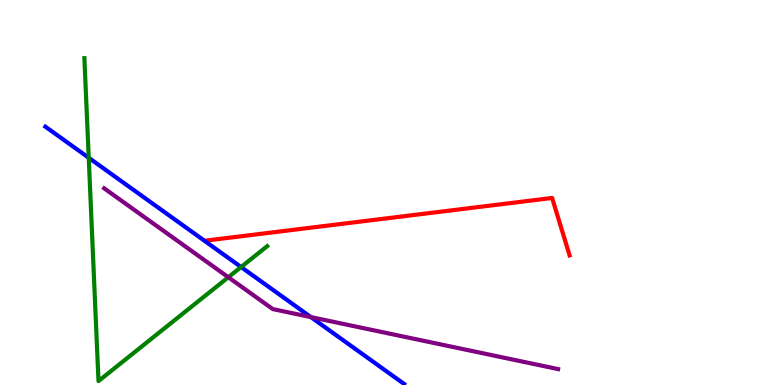[{'lines': ['blue', 'red'], 'intersections': []}, {'lines': ['green', 'red'], 'intersections': []}, {'lines': ['purple', 'red'], 'intersections': []}, {'lines': ['blue', 'green'], 'intersections': [{'x': 1.14, 'y': 5.9}, {'x': 3.11, 'y': 3.06}]}, {'lines': ['blue', 'purple'], 'intersections': [{'x': 4.01, 'y': 1.76}]}, {'lines': ['green', 'purple'], 'intersections': [{'x': 2.95, 'y': 2.8}]}]